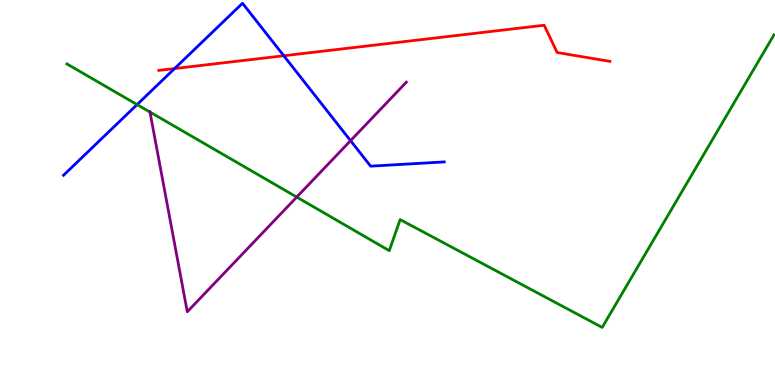[{'lines': ['blue', 'red'], 'intersections': [{'x': 2.25, 'y': 8.22}, {'x': 3.66, 'y': 8.55}]}, {'lines': ['green', 'red'], 'intersections': []}, {'lines': ['purple', 'red'], 'intersections': []}, {'lines': ['blue', 'green'], 'intersections': [{'x': 1.77, 'y': 7.28}]}, {'lines': ['blue', 'purple'], 'intersections': [{'x': 4.52, 'y': 6.35}]}, {'lines': ['green', 'purple'], 'intersections': [{'x': 1.94, 'y': 7.09}, {'x': 3.83, 'y': 4.88}]}]